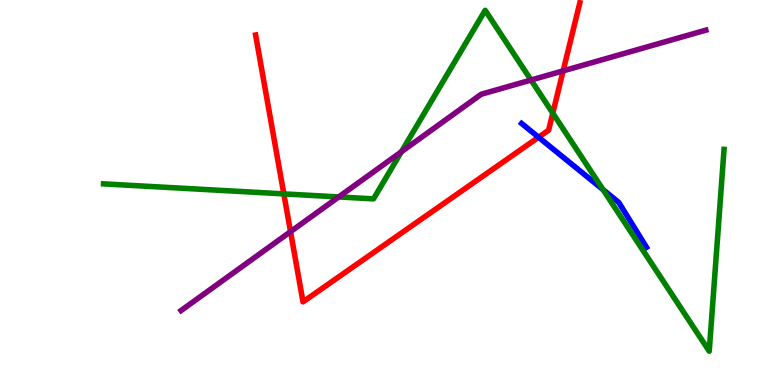[{'lines': ['blue', 'red'], 'intersections': [{'x': 6.95, 'y': 6.44}]}, {'lines': ['green', 'red'], 'intersections': [{'x': 3.66, 'y': 4.96}, {'x': 7.13, 'y': 7.06}]}, {'lines': ['purple', 'red'], 'intersections': [{'x': 3.75, 'y': 3.98}, {'x': 7.27, 'y': 8.16}]}, {'lines': ['blue', 'green'], 'intersections': [{'x': 7.78, 'y': 5.07}]}, {'lines': ['blue', 'purple'], 'intersections': []}, {'lines': ['green', 'purple'], 'intersections': [{'x': 4.37, 'y': 4.88}, {'x': 5.18, 'y': 6.06}, {'x': 6.85, 'y': 7.92}]}]